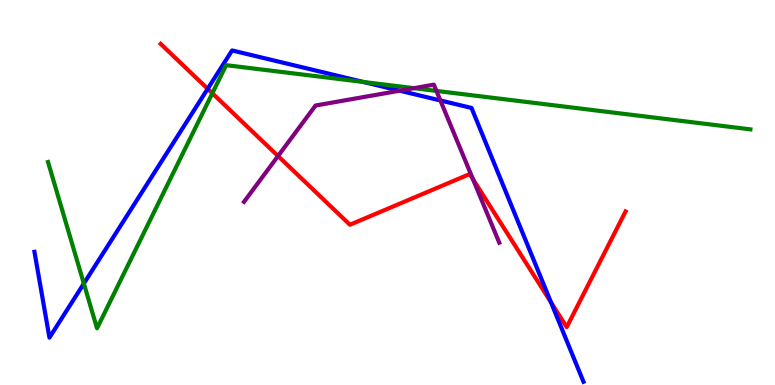[{'lines': ['blue', 'red'], 'intersections': [{'x': 2.68, 'y': 7.69}, {'x': 7.11, 'y': 2.15}]}, {'lines': ['green', 'red'], 'intersections': [{'x': 2.74, 'y': 7.58}]}, {'lines': ['purple', 'red'], 'intersections': [{'x': 3.59, 'y': 5.95}, {'x': 6.1, 'y': 5.35}]}, {'lines': ['blue', 'green'], 'intersections': [{'x': 1.08, 'y': 2.64}, {'x': 4.69, 'y': 7.87}]}, {'lines': ['blue', 'purple'], 'intersections': [{'x': 5.16, 'y': 7.64}, {'x': 5.68, 'y': 7.39}]}, {'lines': ['green', 'purple'], 'intersections': [{'x': 5.34, 'y': 7.71}, {'x': 5.63, 'y': 7.64}]}]